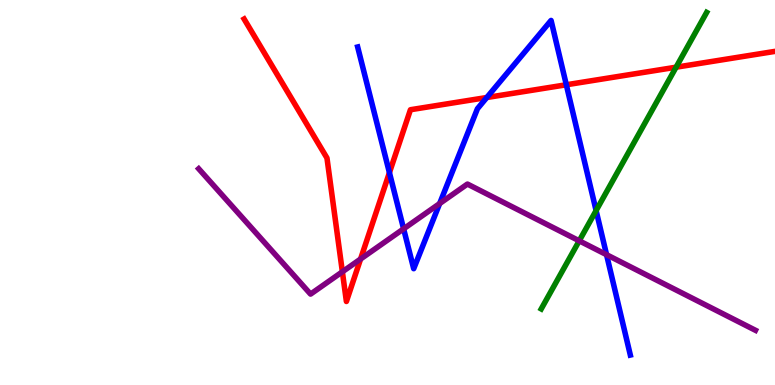[{'lines': ['blue', 'red'], 'intersections': [{'x': 5.02, 'y': 5.52}, {'x': 6.28, 'y': 7.47}, {'x': 7.31, 'y': 7.8}]}, {'lines': ['green', 'red'], 'intersections': [{'x': 8.72, 'y': 8.25}]}, {'lines': ['purple', 'red'], 'intersections': [{'x': 4.42, 'y': 2.94}, {'x': 4.65, 'y': 3.27}]}, {'lines': ['blue', 'green'], 'intersections': [{'x': 7.69, 'y': 4.53}]}, {'lines': ['blue', 'purple'], 'intersections': [{'x': 5.21, 'y': 4.06}, {'x': 5.67, 'y': 4.71}, {'x': 7.83, 'y': 3.38}]}, {'lines': ['green', 'purple'], 'intersections': [{'x': 7.47, 'y': 3.74}]}]